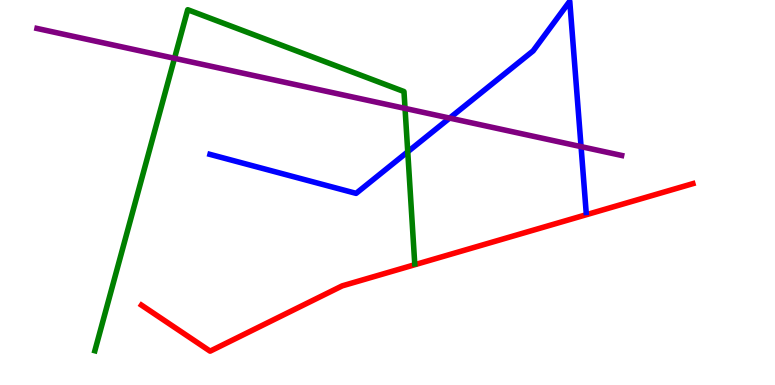[{'lines': ['blue', 'red'], 'intersections': []}, {'lines': ['green', 'red'], 'intersections': []}, {'lines': ['purple', 'red'], 'intersections': []}, {'lines': ['blue', 'green'], 'intersections': [{'x': 5.26, 'y': 6.06}]}, {'lines': ['blue', 'purple'], 'intersections': [{'x': 5.8, 'y': 6.93}, {'x': 7.5, 'y': 6.19}]}, {'lines': ['green', 'purple'], 'intersections': [{'x': 2.25, 'y': 8.49}, {'x': 5.23, 'y': 7.18}]}]